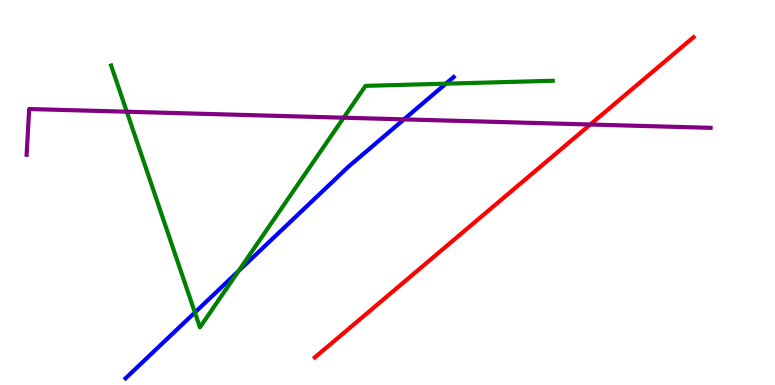[{'lines': ['blue', 'red'], 'intersections': []}, {'lines': ['green', 'red'], 'intersections': []}, {'lines': ['purple', 'red'], 'intersections': [{'x': 7.62, 'y': 6.77}]}, {'lines': ['blue', 'green'], 'intersections': [{'x': 2.51, 'y': 1.88}, {'x': 3.08, 'y': 2.96}, {'x': 5.75, 'y': 7.83}]}, {'lines': ['blue', 'purple'], 'intersections': [{'x': 5.21, 'y': 6.9}]}, {'lines': ['green', 'purple'], 'intersections': [{'x': 1.64, 'y': 7.1}, {'x': 4.43, 'y': 6.94}]}]